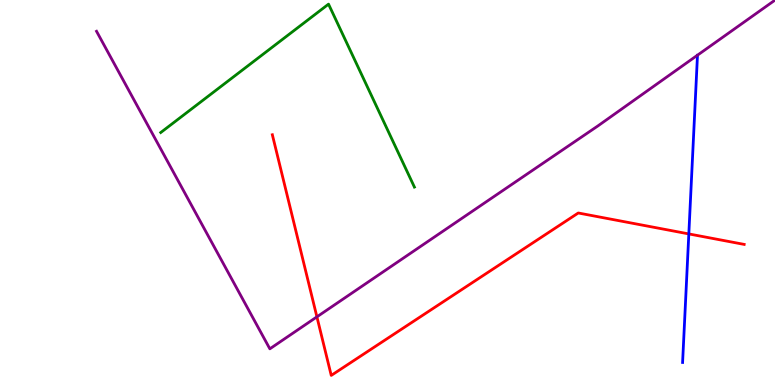[{'lines': ['blue', 'red'], 'intersections': [{'x': 8.89, 'y': 3.92}]}, {'lines': ['green', 'red'], 'intersections': []}, {'lines': ['purple', 'red'], 'intersections': [{'x': 4.09, 'y': 1.77}]}, {'lines': ['blue', 'green'], 'intersections': []}, {'lines': ['blue', 'purple'], 'intersections': []}, {'lines': ['green', 'purple'], 'intersections': []}]